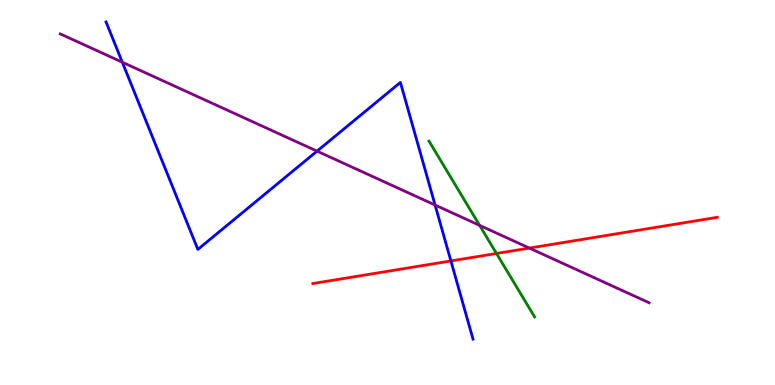[{'lines': ['blue', 'red'], 'intersections': [{'x': 5.82, 'y': 3.22}]}, {'lines': ['green', 'red'], 'intersections': [{'x': 6.41, 'y': 3.42}]}, {'lines': ['purple', 'red'], 'intersections': [{'x': 6.83, 'y': 3.56}]}, {'lines': ['blue', 'green'], 'intersections': []}, {'lines': ['blue', 'purple'], 'intersections': [{'x': 1.58, 'y': 8.38}, {'x': 4.09, 'y': 6.07}, {'x': 5.61, 'y': 4.67}]}, {'lines': ['green', 'purple'], 'intersections': [{'x': 6.19, 'y': 4.15}]}]